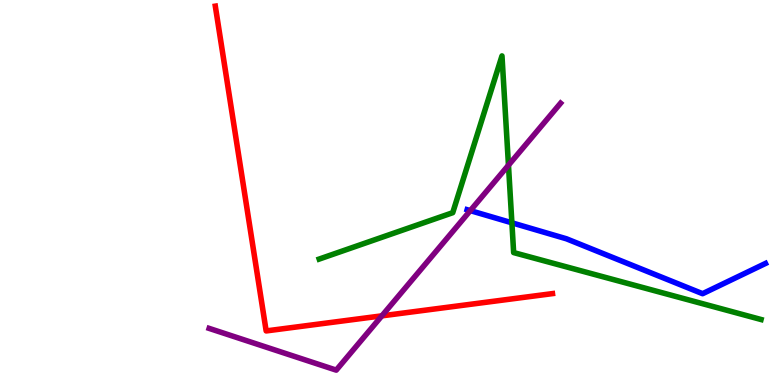[{'lines': ['blue', 'red'], 'intersections': []}, {'lines': ['green', 'red'], 'intersections': []}, {'lines': ['purple', 'red'], 'intersections': [{'x': 4.93, 'y': 1.8}]}, {'lines': ['blue', 'green'], 'intersections': [{'x': 6.6, 'y': 4.21}]}, {'lines': ['blue', 'purple'], 'intersections': [{'x': 6.07, 'y': 4.53}]}, {'lines': ['green', 'purple'], 'intersections': [{'x': 6.56, 'y': 5.71}]}]